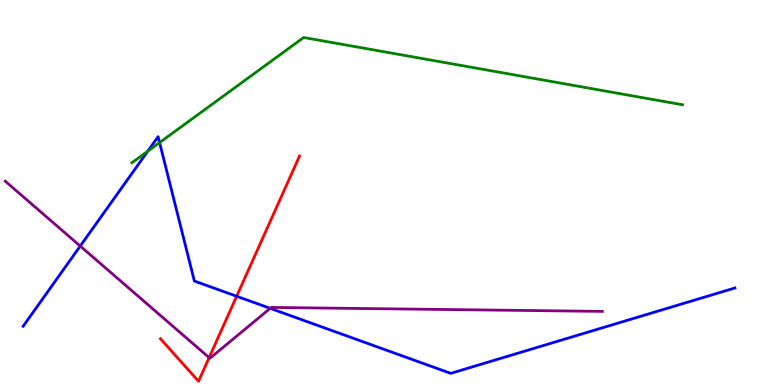[{'lines': ['blue', 'red'], 'intersections': [{'x': 3.05, 'y': 2.31}]}, {'lines': ['green', 'red'], 'intersections': []}, {'lines': ['purple', 'red'], 'intersections': [{'x': 2.7, 'y': 0.711}]}, {'lines': ['blue', 'green'], 'intersections': [{'x': 1.91, 'y': 6.07}, {'x': 2.06, 'y': 6.3}]}, {'lines': ['blue', 'purple'], 'intersections': [{'x': 1.04, 'y': 3.61}, {'x': 3.49, 'y': 1.99}]}, {'lines': ['green', 'purple'], 'intersections': []}]